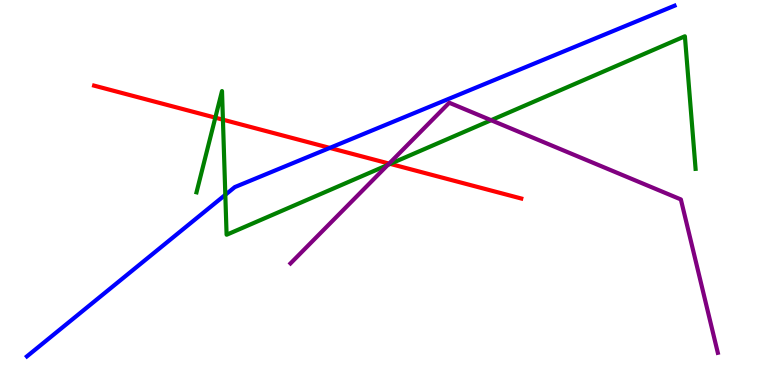[{'lines': ['blue', 'red'], 'intersections': [{'x': 4.26, 'y': 6.16}]}, {'lines': ['green', 'red'], 'intersections': [{'x': 2.78, 'y': 6.94}, {'x': 2.88, 'y': 6.89}, {'x': 5.04, 'y': 5.74}]}, {'lines': ['purple', 'red'], 'intersections': [{'x': 5.02, 'y': 5.75}]}, {'lines': ['blue', 'green'], 'intersections': [{'x': 2.91, 'y': 4.94}]}, {'lines': ['blue', 'purple'], 'intersections': []}, {'lines': ['green', 'purple'], 'intersections': [{'x': 5.0, 'y': 5.72}, {'x': 6.34, 'y': 6.88}]}]